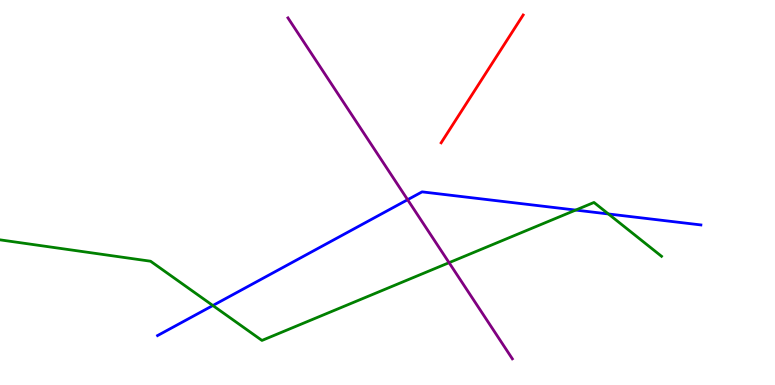[{'lines': ['blue', 'red'], 'intersections': []}, {'lines': ['green', 'red'], 'intersections': []}, {'lines': ['purple', 'red'], 'intersections': []}, {'lines': ['blue', 'green'], 'intersections': [{'x': 2.75, 'y': 2.06}, {'x': 7.43, 'y': 4.54}, {'x': 7.85, 'y': 4.44}]}, {'lines': ['blue', 'purple'], 'intersections': [{'x': 5.26, 'y': 4.81}]}, {'lines': ['green', 'purple'], 'intersections': [{'x': 5.79, 'y': 3.18}]}]